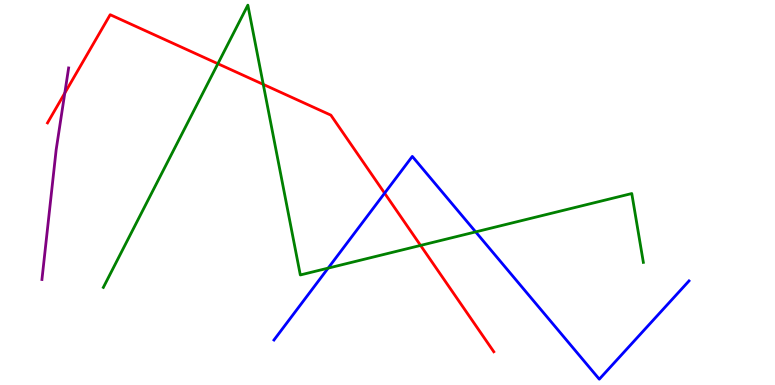[{'lines': ['blue', 'red'], 'intersections': [{'x': 4.96, 'y': 4.98}]}, {'lines': ['green', 'red'], 'intersections': [{'x': 2.81, 'y': 8.34}, {'x': 3.4, 'y': 7.81}, {'x': 5.43, 'y': 3.63}]}, {'lines': ['purple', 'red'], 'intersections': [{'x': 0.836, 'y': 7.58}]}, {'lines': ['blue', 'green'], 'intersections': [{'x': 4.23, 'y': 3.04}, {'x': 6.14, 'y': 3.98}]}, {'lines': ['blue', 'purple'], 'intersections': []}, {'lines': ['green', 'purple'], 'intersections': []}]